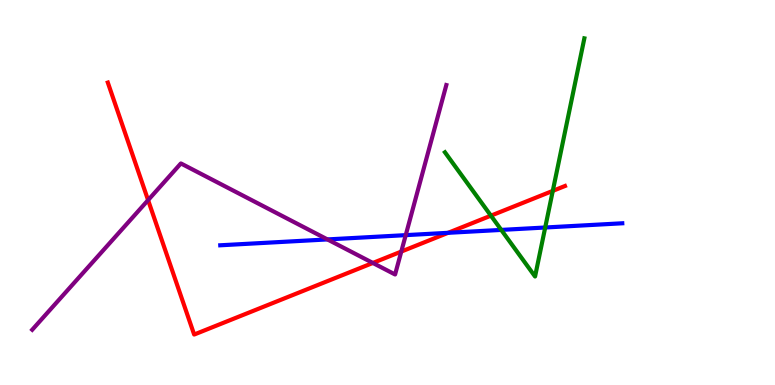[{'lines': ['blue', 'red'], 'intersections': [{'x': 5.78, 'y': 3.95}]}, {'lines': ['green', 'red'], 'intersections': [{'x': 6.33, 'y': 4.4}, {'x': 7.13, 'y': 5.04}]}, {'lines': ['purple', 'red'], 'intersections': [{'x': 1.91, 'y': 4.8}, {'x': 4.81, 'y': 3.17}, {'x': 5.18, 'y': 3.47}]}, {'lines': ['blue', 'green'], 'intersections': [{'x': 6.47, 'y': 4.03}, {'x': 7.03, 'y': 4.09}]}, {'lines': ['blue', 'purple'], 'intersections': [{'x': 4.23, 'y': 3.78}, {'x': 5.24, 'y': 3.89}]}, {'lines': ['green', 'purple'], 'intersections': []}]